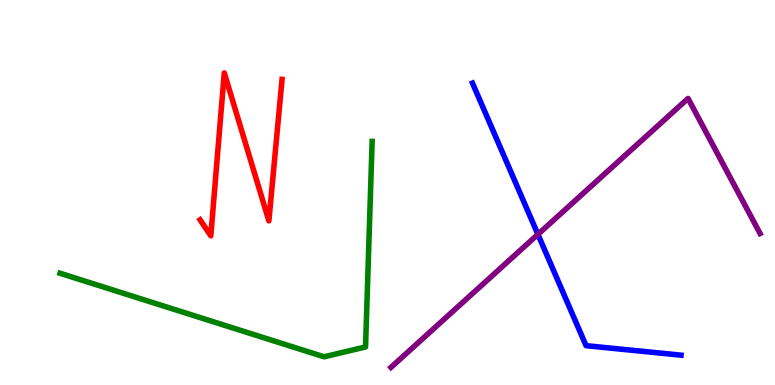[{'lines': ['blue', 'red'], 'intersections': []}, {'lines': ['green', 'red'], 'intersections': []}, {'lines': ['purple', 'red'], 'intersections': []}, {'lines': ['blue', 'green'], 'intersections': []}, {'lines': ['blue', 'purple'], 'intersections': [{'x': 6.94, 'y': 3.91}]}, {'lines': ['green', 'purple'], 'intersections': []}]